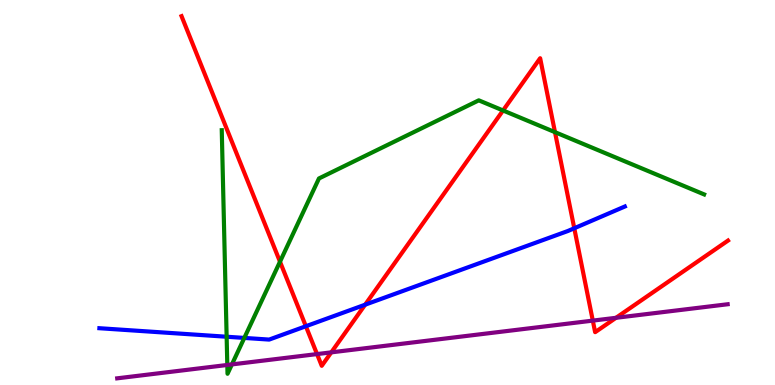[{'lines': ['blue', 'red'], 'intersections': [{'x': 3.95, 'y': 1.53}, {'x': 4.71, 'y': 2.09}, {'x': 7.41, 'y': 4.07}]}, {'lines': ['green', 'red'], 'intersections': [{'x': 3.61, 'y': 3.2}, {'x': 6.49, 'y': 7.13}, {'x': 7.16, 'y': 6.57}]}, {'lines': ['purple', 'red'], 'intersections': [{'x': 4.09, 'y': 0.803}, {'x': 4.27, 'y': 0.848}, {'x': 7.65, 'y': 1.67}, {'x': 7.95, 'y': 1.75}]}, {'lines': ['blue', 'green'], 'intersections': [{'x': 2.92, 'y': 1.25}, {'x': 3.15, 'y': 1.22}]}, {'lines': ['blue', 'purple'], 'intersections': []}, {'lines': ['green', 'purple'], 'intersections': [{'x': 2.93, 'y': 0.52}, {'x': 2.99, 'y': 0.535}]}]